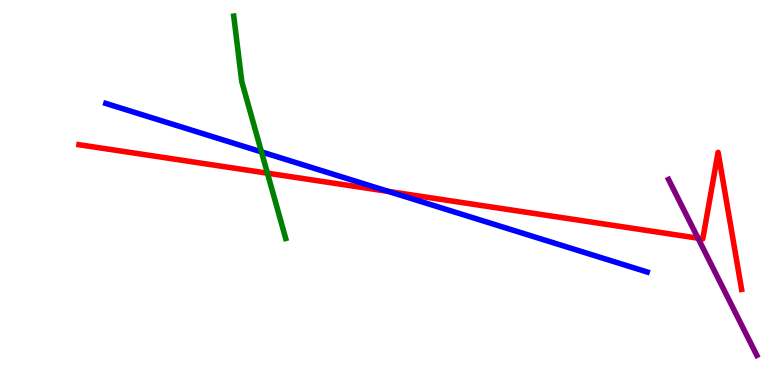[{'lines': ['blue', 'red'], 'intersections': [{'x': 5.01, 'y': 5.03}]}, {'lines': ['green', 'red'], 'intersections': [{'x': 3.45, 'y': 5.5}]}, {'lines': ['purple', 'red'], 'intersections': [{'x': 9.01, 'y': 3.81}]}, {'lines': ['blue', 'green'], 'intersections': [{'x': 3.37, 'y': 6.05}]}, {'lines': ['blue', 'purple'], 'intersections': []}, {'lines': ['green', 'purple'], 'intersections': []}]